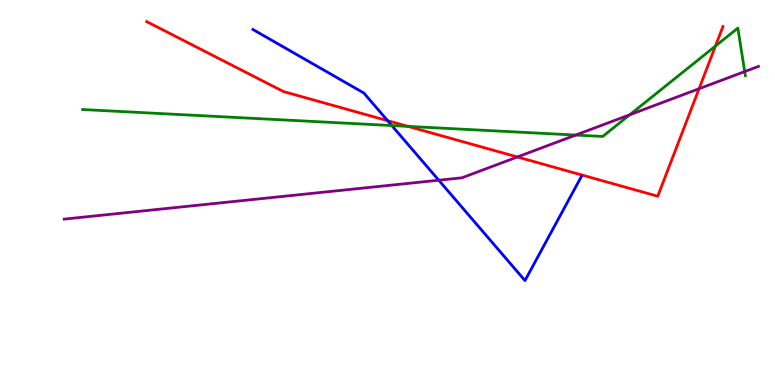[{'lines': ['blue', 'red'], 'intersections': [{'x': 5.0, 'y': 6.87}]}, {'lines': ['green', 'red'], 'intersections': [{'x': 5.26, 'y': 6.72}, {'x': 9.23, 'y': 8.8}]}, {'lines': ['purple', 'red'], 'intersections': [{'x': 6.68, 'y': 5.92}, {'x': 9.02, 'y': 7.7}]}, {'lines': ['blue', 'green'], 'intersections': [{'x': 5.06, 'y': 6.74}]}, {'lines': ['blue', 'purple'], 'intersections': [{'x': 5.66, 'y': 5.32}]}, {'lines': ['green', 'purple'], 'intersections': [{'x': 7.43, 'y': 6.49}, {'x': 8.13, 'y': 7.02}, {'x': 9.61, 'y': 8.14}]}]